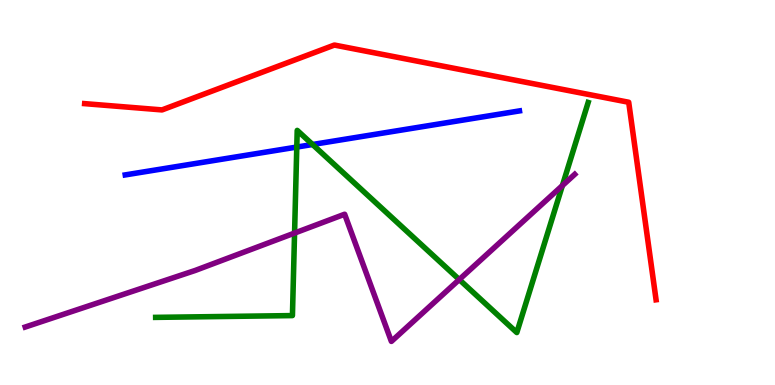[{'lines': ['blue', 'red'], 'intersections': []}, {'lines': ['green', 'red'], 'intersections': []}, {'lines': ['purple', 'red'], 'intersections': []}, {'lines': ['blue', 'green'], 'intersections': [{'x': 3.83, 'y': 6.18}, {'x': 4.03, 'y': 6.25}]}, {'lines': ['blue', 'purple'], 'intersections': []}, {'lines': ['green', 'purple'], 'intersections': [{'x': 3.8, 'y': 3.95}, {'x': 5.93, 'y': 2.74}, {'x': 7.26, 'y': 5.18}]}]